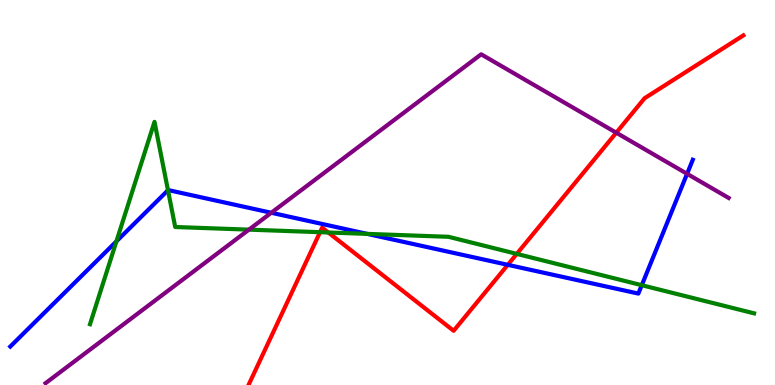[{'lines': ['blue', 'red'], 'intersections': [{'x': 6.55, 'y': 3.12}]}, {'lines': ['green', 'red'], 'intersections': [{'x': 4.13, 'y': 3.97}, {'x': 4.24, 'y': 3.96}, {'x': 6.67, 'y': 3.41}]}, {'lines': ['purple', 'red'], 'intersections': [{'x': 7.95, 'y': 6.55}]}, {'lines': ['blue', 'green'], 'intersections': [{'x': 1.5, 'y': 3.73}, {'x': 2.17, 'y': 5.06}, {'x': 4.74, 'y': 3.93}, {'x': 8.28, 'y': 2.59}]}, {'lines': ['blue', 'purple'], 'intersections': [{'x': 3.5, 'y': 4.47}, {'x': 8.87, 'y': 5.49}]}, {'lines': ['green', 'purple'], 'intersections': [{'x': 3.21, 'y': 4.04}]}]